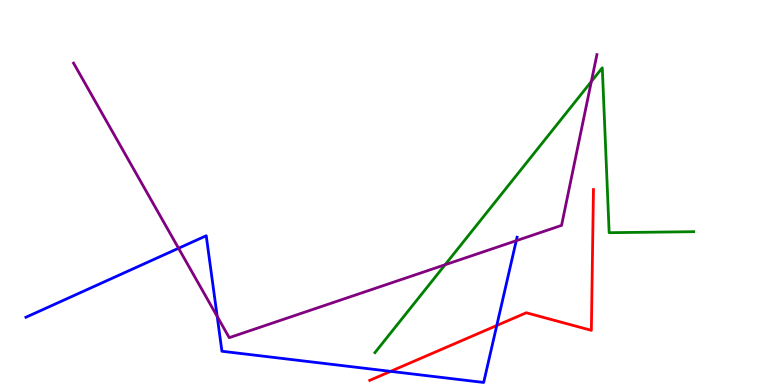[{'lines': ['blue', 'red'], 'intersections': [{'x': 5.04, 'y': 0.354}, {'x': 6.41, 'y': 1.55}]}, {'lines': ['green', 'red'], 'intersections': []}, {'lines': ['purple', 'red'], 'intersections': []}, {'lines': ['blue', 'green'], 'intersections': []}, {'lines': ['blue', 'purple'], 'intersections': [{'x': 2.3, 'y': 3.55}, {'x': 2.8, 'y': 1.78}, {'x': 6.66, 'y': 3.75}]}, {'lines': ['green', 'purple'], 'intersections': [{'x': 5.74, 'y': 3.12}, {'x': 7.63, 'y': 7.88}]}]